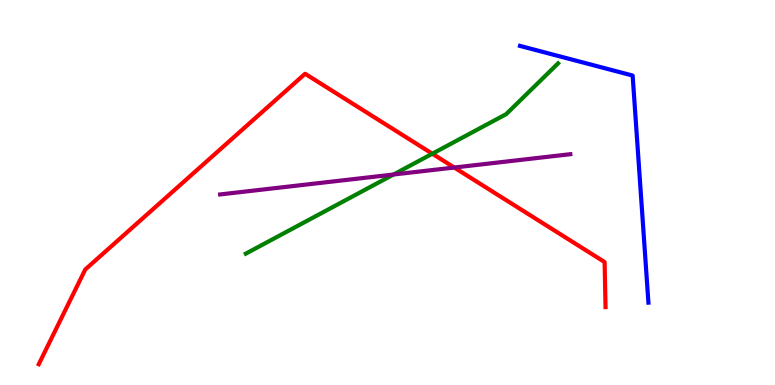[{'lines': ['blue', 'red'], 'intersections': []}, {'lines': ['green', 'red'], 'intersections': [{'x': 5.58, 'y': 6.01}]}, {'lines': ['purple', 'red'], 'intersections': [{'x': 5.86, 'y': 5.65}]}, {'lines': ['blue', 'green'], 'intersections': []}, {'lines': ['blue', 'purple'], 'intersections': []}, {'lines': ['green', 'purple'], 'intersections': [{'x': 5.08, 'y': 5.47}]}]